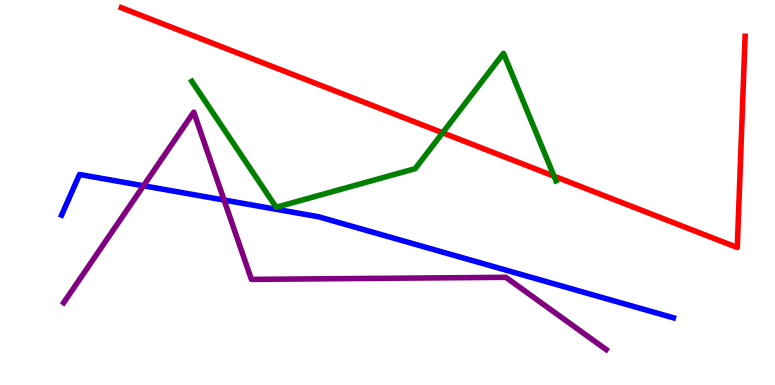[{'lines': ['blue', 'red'], 'intersections': []}, {'lines': ['green', 'red'], 'intersections': [{'x': 5.71, 'y': 6.55}, {'x': 7.15, 'y': 5.42}]}, {'lines': ['purple', 'red'], 'intersections': []}, {'lines': ['blue', 'green'], 'intersections': []}, {'lines': ['blue', 'purple'], 'intersections': [{'x': 1.85, 'y': 5.17}, {'x': 2.89, 'y': 4.8}]}, {'lines': ['green', 'purple'], 'intersections': []}]